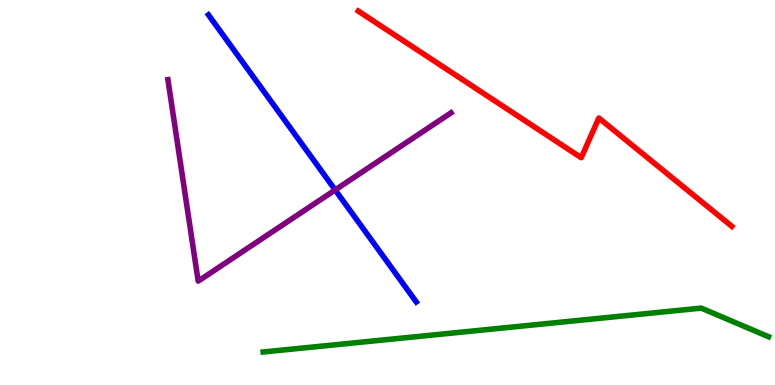[{'lines': ['blue', 'red'], 'intersections': []}, {'lines': ['green', 'red'], 'intersections': []}, {'lines': ['purple', 'red'], 'intersections': []}, {'lines': ['blue', 'green'], 'intersections': []}, {'lines': ['blue', 'purple'], 'intersections': [{'x': 4.32, 'y': 5.07}]}, {'lines': ['green', 'purple'], 'intersections': []}]